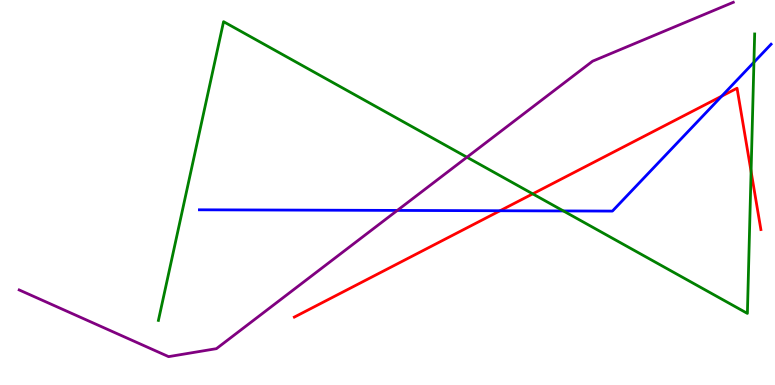[{'lines': ['blue', 'red'], 'intersections': [{'x': 6.45, 'y': 4.53}, {'x': 9.31, 'y': 7.5}]}, {'lines': ['green', 'red'], 'intersections': [{'x': 6.87, 'y': 4.96}, {'x': 9.69, 'y': 5.55}]}, {'lines': ['purple', 'red'], 'intersections': []}, {'lines': ['blue', 'green'], 'intersections': [{'x': 7.27, 'y': 4.52}, {'x': 9.73, 'y': 8.38}]}, {'lines': ['blue', 'purple'], 'intersections': [{'x': 5.13, 'y': 4.53}]}, {'lines': ['green', 'purple'], 'intersections': [{'x': 6.02, 'y': 5.92}]}]